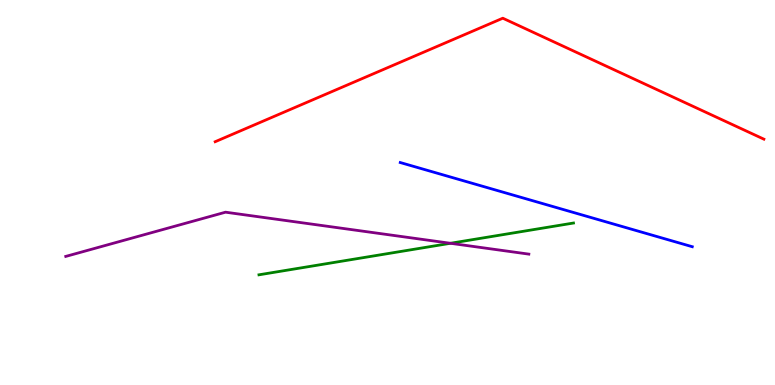[{'lines': ['blue', 'red'], 'intersections': []}, {'lines': ['green', 'red'], 'intersections': []}, {'lines': ['purple', 'red'], 'intersections': []}, {'lines': ['blue', 'green'], 'intersections': []}, {'lines': ['blue', 'purple'], 'intersections': []}, {'lines': ['green', 'purple'], 'intersections': [{'x': 5.81, 'y': 3.68}]}]